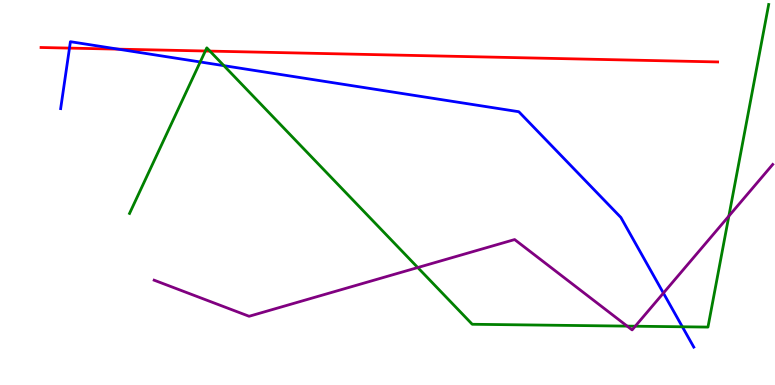[{'lines': ['blue', 'red'], 'intersections': [{'x': 0.896, 'y': 8.75}, {'x': 1.52, 'y': 8.72}]}, {'lines': ['green', 'red'], 'intersections': [{'x': 2.65, 'y': 8.68}, {'x': 2.71, 'y': 8.67}]}, {'lines': ['purple', 'red'], 'intersections': []}, {'lines': ['blue', 'green'], 'intersections': [{'x': 2.58, 'y': 8.39}, {'x': 2.89, 'y': 8.29}, {'x': 8.8, 'y': 1.51}]}, {'lines': ['blue', 'purple'], 'intersections': [{'x': 8.56, 'y': 2.39}]}, {'lines': ['green', 'purple'], 'intersections': [{'x': 5.39, 'y': 3.05}, {'x': 8.09, 'y': 1.53}, {'x': 8.2, 'y': 1.53}, {'x': 9.4, 'y': 4.39}]}]